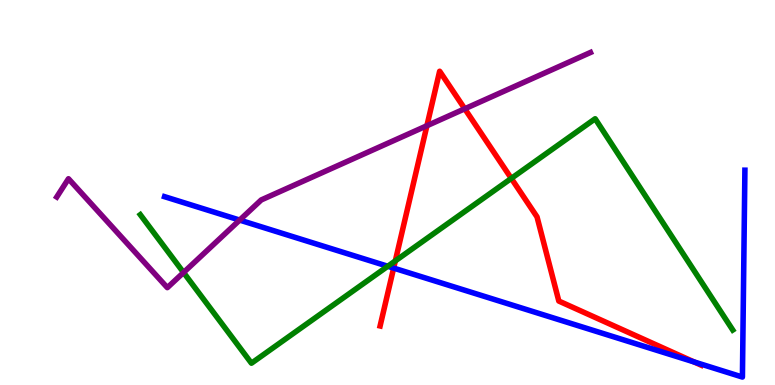[{'lines': ['blue', 'red'], 'intersections': [{'x': 5.08, 'y': 3.04}, {'x': 8.96, 'y': 0.599}]}, {'lines': ['green', 'red'], 'intersections': [{'x': 5.1, 'y': 3.22}, {'x': 6.6, 'y': 5.37}]}, {'lines': ['purple', 'red'], 'intersections': [{'x': 5.51, 'y': 6.73}, {'x': 6.0, 'y': 7.17}]}, {'lines': ['blue', 'green'], 'intersections': [{'x': 5.0, 'y': 3.08}]}, {'lines': ['blue', 'purple'], 'intersections': [{'x': 3.09, 'y': 4.28}]}, {'lines': ['green', 'purple'], 'intersections': [{'x': 2.37, 'y': 2.92}]}]